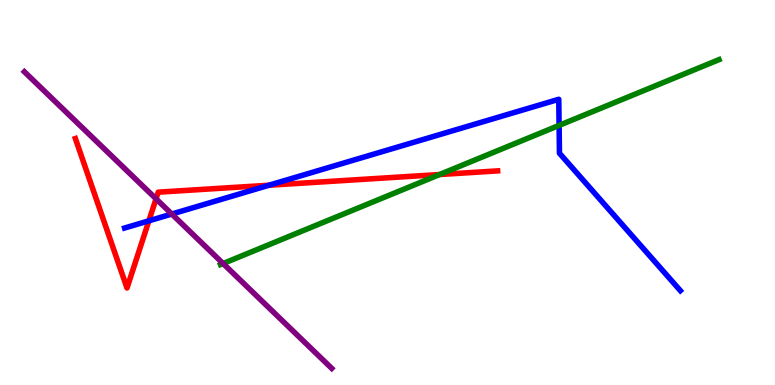[{'lines': ['blue', 'red'], 'intersections': [{'x': 1.92, 'y': 4.26}, {'x': 3.47, 'y': 5.19}]}, {'lines': ['green', 'red'], 'intersections': [{'x': 5.67, 'y': 5.47}]}, {'lines': ['purple', 'red'], 'intersections': [{'x': 2.01, 'y': 4.84}]}, {'lines': ['blue', 'green'], 'intersections': [{'x': 7.21, 'y': 6.74}]}, {'lines': ['blue', 'purple'], 'intersections': [{'x': 2.22, 'y': 4.44}]}, {'lines': ['green', 'purple'], 'intersections': [{'x': 2.88, 'y': 3.15}]}]